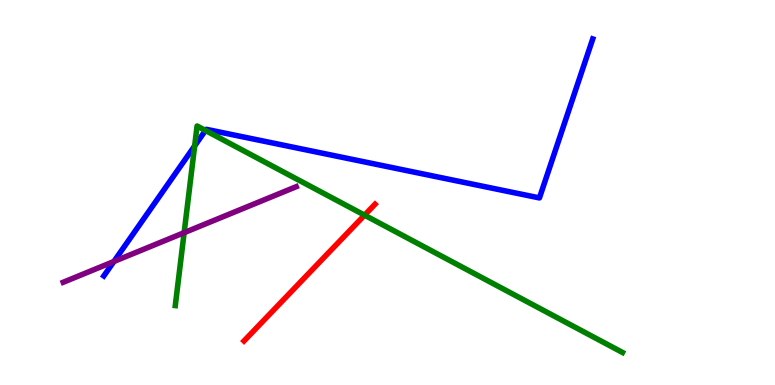[{'lines': ['blue', 'red'], 'intersections': []}, {'lines': ['green', 'red'], 'intersections': [{'x': 4.7, 'y': 4.41}]}, {'lines': ['purple', 'red'], 'intersections': []}, {'lines': ['blue', 'green'], 'intersections': [{'x': 2.51, 'y': 6.21}, {'x': 2.65, 'y': 6.61}]}, {'lines': ['blue', 'purple'], 'intersections': [{'x': 1.47, 'y': 3.21}]}, {'lines': ['green', 'purple'], 'intersections': [{'x': 2.38, 'y': 3.96}]}]